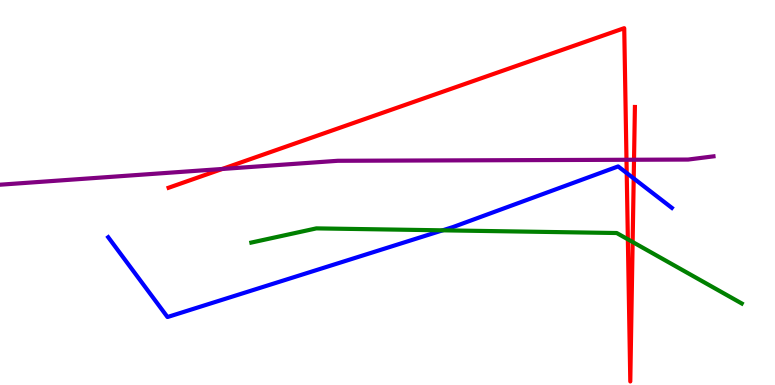[{'lines': ['blue', 'red'], 'intersections': [{'x': 8.09, 'y': 5.51}, {'x': 8.18, 'y': 5.37}]}, {'lines': ['green', 'red'], 'intersections': [{'x': 8.1, 'y': 3.78}, {'x': 8.16, 'y': 3.71}]}, {'lines': ['purple', 'red'], 'intersections': [{'x': 2.87, 'y': 5.61}, {'x': 8.08, 'y': 5.85}, {'x': 8.18, 'y': 5.85}]}, {'lines': ['blue', 'green'], 'intersections': [{'x': 5.71, 'y': 4.02}]}, {'lines': ['blue', 'purple'], 'intersections': []}, {'lines': ['green', 'purple'], 'intersections': []}]